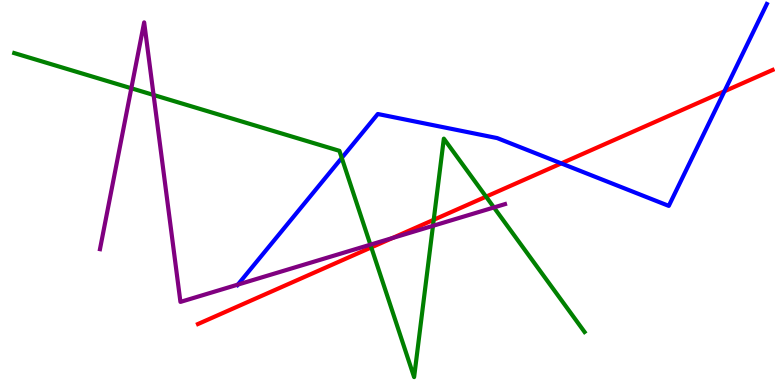[{'lines': ['blue', 'red'], 'intersections': [{'x': 7.24, 'y': 5.76}, {'x': 9.35, 'y': 7.63}]}, {'lines': ['green', 'red'], 'intersections': [{'x': 4.79, 'y': 3.57}, {'x': 5.6, 'y': 4.29}, {'x': 6.27, 'y': 4.89}]}, {'lines': ['purple', 'red'], 'intersections': [{'x': 5.06, 'y': 3.82}]}, {'lines': ['blue', 'green'], 'intersections': [{'x': 4.41, 'y': 5.9}]}, {'lines': ['blue', 'purple'], 'intersections': [{'x': 3.07, 'y': 2.61}]}, {'lines': ['green', 'purple'], 'intersections': [{'x': 1.69, 'y': 7.71}, {'x': 1.98, 'y': 7.53}, {'x': 4.78, 'y': 3.64}, {'x': 5.59, 'y': 4.13}, {'x': 6.37, 'y': 4.61}]}]